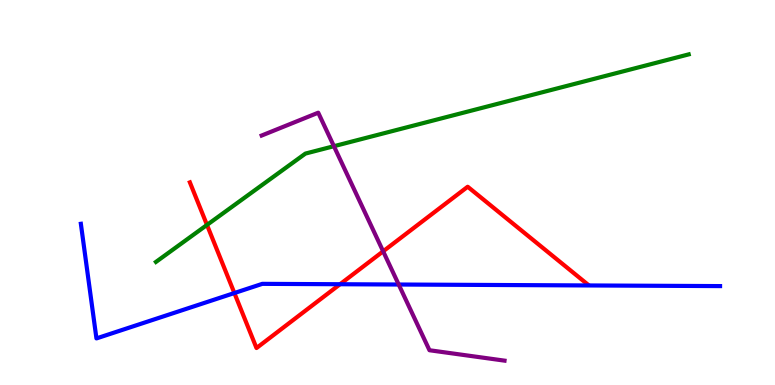[{'lines': ['blue', 'red'], 'intersections': [{'x': 3.02, 'y': 2.39}, {'x': 4.39, 'y': 2.62}]}, {'lines': ['green', 'red'], 'intersections': [{'x': 2.67, 'y': 4.16}]}, {'lines': ['purple', 'red'], 'intersections': [{'x': 4.94, 'y': 3.47}]}, {'lines': ['blue', 'green'], 'intersections': []}, {'lines': ['blue', 'purple'], 'intersections': [{'x': 5.14, 'y': 2.61}]}, {'lines': ['green', 'purple'], 'intersections': [{'x': 4.31, 'y': 6.2}]}]